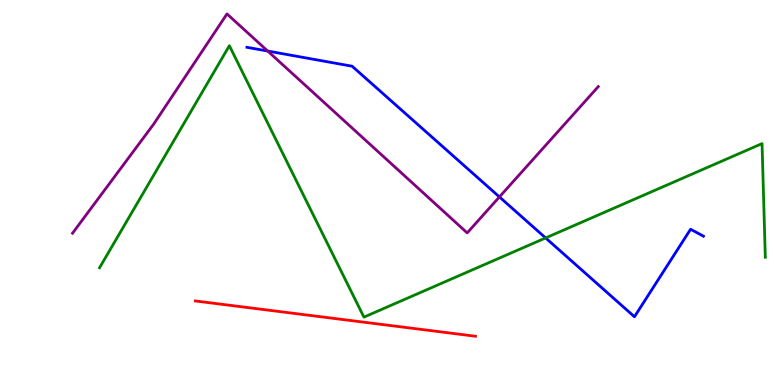[{'lines': ['blue', 'red'], 'intersections': []}, {'lines': ['green', 'red'], 'intersections': []}, {'lines': ['purple', 'red'], 'intersections': []}, {'lines': ['blue', 'green'], 'intersections': [{'x': 7.04, 'y': 3.82}]}, {'lines': ['blue', 'purple'], 'intersections': [{'x': 3.45, 'y': 8.67}, {'x': 6.44, 'y': 4.88}]}, {'lines': ['green', 'purple'], 'intersections': []}]